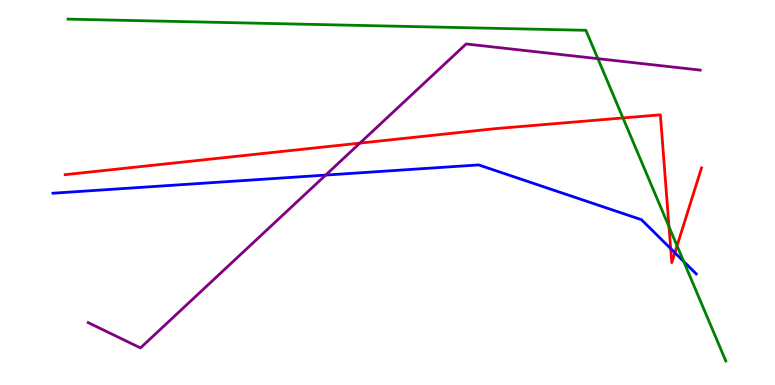[{'lines': ['blue', 'red'], 'intersections': [{'x': 8.65, 'y': 3.54}, {'x': 8.71, 'y': 3.43}]}, {'lines': ['green', 'red'], 'intersections': [{'x': 8.04, 'y': 6.94}, {'x': 8.63, 'y': 4.11}, {'x': 8.74, 'y': 3.62}]}, {'lines': ['purple', 'red'], 'intersections': [{'x': 4.64, 'y': 6.28}]}, {'lines': ['blue', 'green'], 'intersections': [{'x': 8.82, 'y': 3.21}]}, {'lines': ['blue', 'purple'], 'intersections': [{'x': 4.2, 'y': 5.45}]}, {'lines': ['green', 'purple'], 'intersections': [{'x': 7.71, 'y': 8.48}]}]